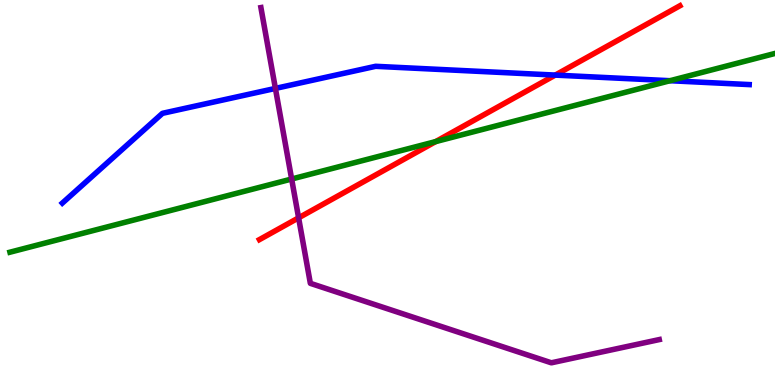[{'lines': ['blue', 'red'], 'intersections': [{'x': 7.16, 'y': 8.05}]}, {'lines': ['green', 'red'], 'intersections': [{'x': 5.62, 'y': 6.32}]}, {'lines': ['purple', 'red'], 'intersections': [{'x': 3.85, 'y': 4.34}]}, {'lines': ['blue', 'green'], 'intersections': [{'x': 8.65, 'y': 7.9}]}, {'lines': ['blue', 'purple'], 'intersections': [{'x': 3.55, 'y': 7.7}]}, {'lines': ['green', 'purple'], 'intersections': [{'x': 3.76, 'y': 5.35}]}]